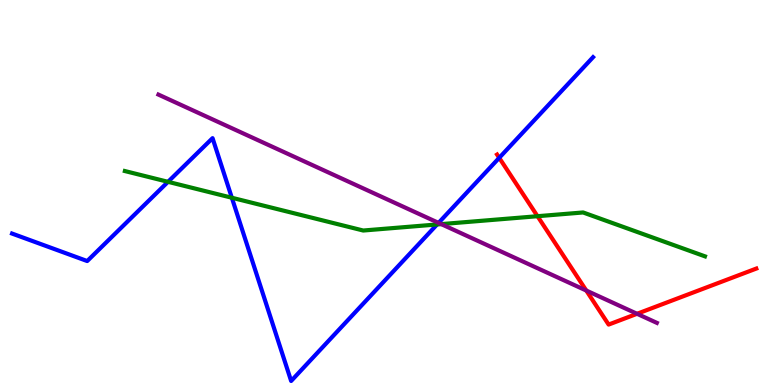[{'lines': ['blue', 'red'], 'intersections': [{'x': 6.44, 'y': 5.9}]}, {'lines': ['green', 'red'], 'intersections': [{'x': 6.94, 'y': 4.38}]}, {'lines': ['purple', 'red'], 'intersections': [{'x': 7.57, 'y': 2.45}, {'x': 8.22, 'y': 1.85}]}, {'lines': ['blue', 'green'], 'intersections': [{'x': 2.17, 'y': 5.28}, {'x': 2.99, 'y': 4.86}, {'x': 5.64, 'y': 4.17}]}, {'lines': ['blue', 'purple'], 'intersections': [{'x': 5.66, 'y': 4.21}]}, {'lines': ['green', 'purple'], 'intersections': [{'x': 5.69, 'y': 4.18}]}]